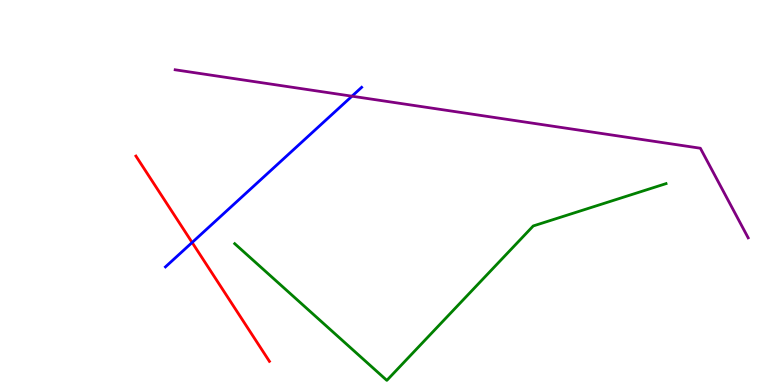[{'lines': ['blue', 'red'], 'intersections': [{'x': 2.48, 'y': 3.7}]}, {'lines': ['green', 'red'], 'intersections': []}, {'lines': ['purple', 'red'], 'intersections': []}, {'lines': ['blue', 'green'], 'intersections': []}, {'lines': ['blue', 'purple'], 'intersections': [{'x': 4.54, 'y': 7.5}]}, {'lines': ['green', 'purple'], 'intersections': []}]